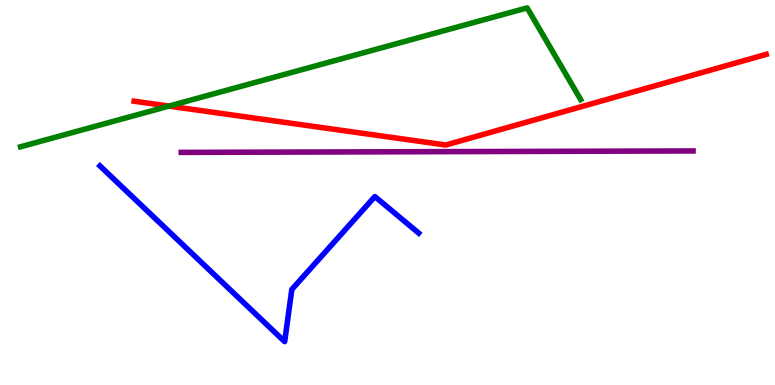[{'lines': ['blue', 'red'], 'intersections': []}, {'lines': ['green', 'red'], 'intersections': [{'x': 2.18, 'y': 7.24}]}, {'lines': ['purple', 'red'], 'intersections': []}, {'lines': ['blue', 'green'], 'intersections': []}, {'lines': ['blue', 'purple'], 'intersections': []}, {'lines': ['green', 'purple'], 'intersections': []}]